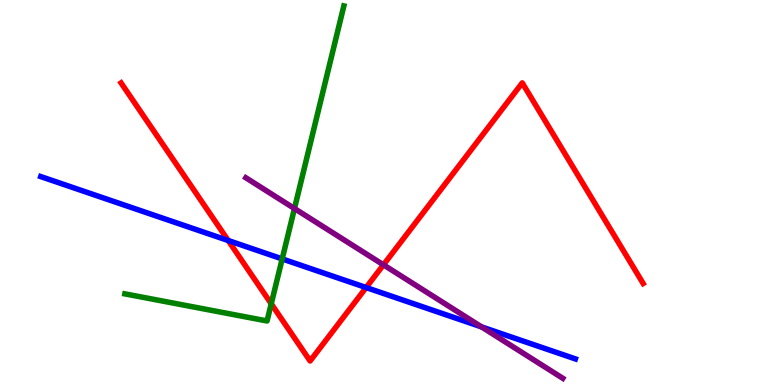[{'lines': ['blue', 'red'], 'intersections': [{'x': 2.94, 'y': 3.75}, {'x': 4.72, 'y': 2.53}]}, {'lines': ['green', 'red'], 'intersections': [{'x': 3.5, 'y': 2.11}]}, {'lines': ['purple', 'red'], 'intersections': [{'x': 4.95, 'y': 3.12}]}, {'lines': ['blue', 'green'], 'intersections': [{'x': 3.64, 'y': 3.27}]}, {'lines': ['blue', 'purple'], 'intersections': [{'x': 6.21, 'y': 1.51}]}, {'lines': ['green', 'purple'], 'intersections': [{'x': 3.8, 'y': 4.58}]}]